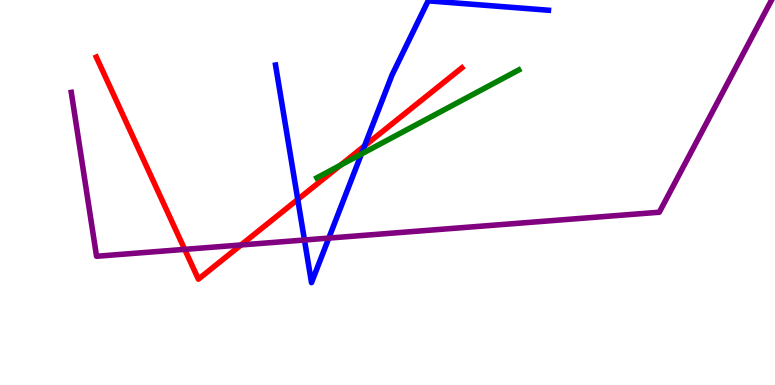[{'lines': ['blue', 'red'], 'intersections': [{'x': 3.84, 'y': 4.82}, {'x': 4.7, 'y': 6.21}]}, {'lines': ['green', 'red'], 'intersections': [{'x': 4.39, 'y': 5.71}]}, {'lines': ['purple', 'red'], 'intersections': [{'x': 2.38, 'y': 3.52}, {'x': 3.11, 'y': 3.64}]}, {'lines': ['blue', 'green'], 'intersections': [{'x': 4.66, 'y': 6.0}]}, {'lines': ['blue', 'purple'], 'intersections': [{'x': 3.93, 'y': 3.77}, {'x': 4.24, 'y': 3.82}]}, {'lines': ['green', 'purple'], 'intersections': []}]